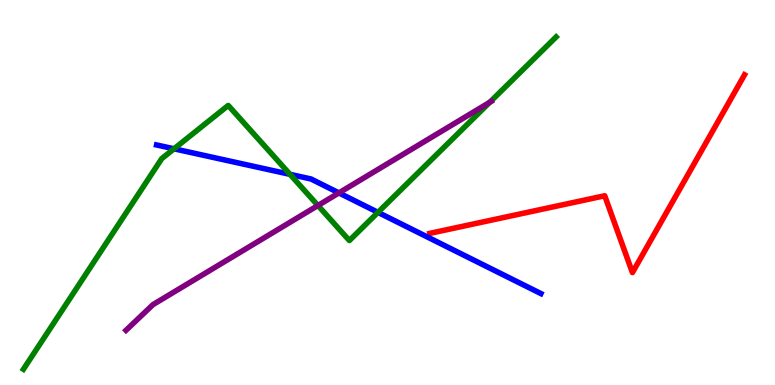[{'lines': ['blue', 'red'], 'intersections': []}, {'lines': ['green', 'red'], 'intersections': []}, {'lines': ['purple', 'red'], 'intersections': []}, {'lines': ['blue', 'green'], 'intersections': [{'x': 2.25, 'y': 6.14}, {'x': 3.74, 'y': 5.47}, {'x': 4.88, 'y': 4.48}]}, {'lines': ['blue', 'purple'], 'intersections': [{'x': 4.37, 'y': 4.99}]}, {'lines': ['green', 'purple'], 'intersections': [{'x': 4.1, 'y': 4.66}, {'x': 6.32, 'y': 7.34}]}]